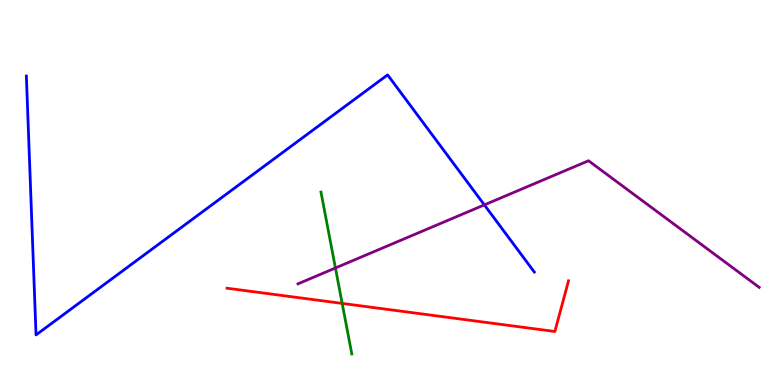[{'lines': ['blue', 'red'], 'intersections': []}, {'lines': ['green', 'red'], 'intersections': [{'x': 4.42, 'y': 2.12}]}, {'lines': ['purple', 'red'], 'intersections': []}, {'lines': ['blue', 'green'], 'intersections': []}, {'lines': ['blue', 'purple'], 'intersections': [{'x': 6.25, 'y': 4.68}]}, {'lines': ['green', 'purple'], 'intersections': [{'x': 4.33, 'y': 3.04}]}]